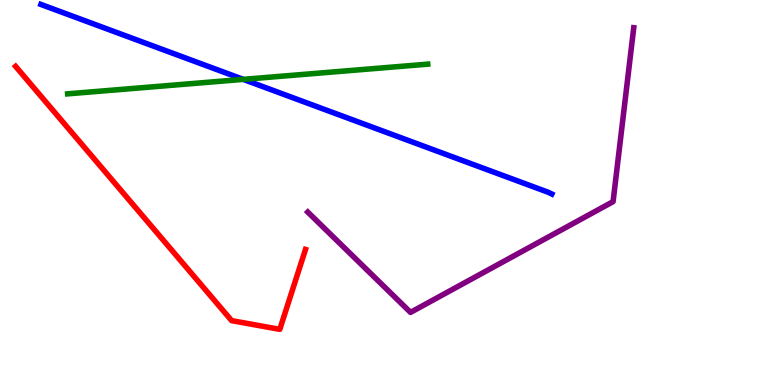[{'lines': ['blue', 'red'], 'intersections': []}, {'lines': ['green', 'red'], 'intersections': []}, {'lines': ['purple', 'red'], 'intersections': []}, {'lines': ['blue', 'green'], 'intersections': [{'x': 3.14, 'y': 7.94}]}, {'lines': ['blue', 'purple'], 'intersections': []}, {'lines': ['green', 'purple'], 'intersections': []}]